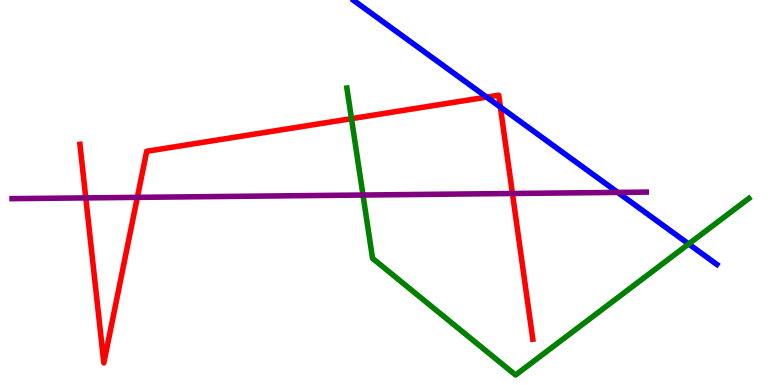[{'lines': ['blue', 'red'], 'intersections': [{'x': 6.28, 'y': 7.48}, {'x': 6.46, 'y': 7.22}]}, {'lines': ['green', 'red'], 'intersections': [{'x': 4.54, 'y': 6.92}]}, {'lines': ['purple', 'red'], 'intersections': [{'x': 1.11, 'y': 4.86}, {'x': 1.77, 'y': 4.87}, {'x': 6.61, 'y': 4.97}]}, {'lines': ['blue', 'green'], 'intersections': [{'x': 8.89, 'y': 3.66}]}, {'lines': ['blue', 'purple'], 'intersections': [{'x': 7.97, 'y': 5.0}]}, {'lines': ['green', 'purple'], 'intersections': [{'x': 4.68, 'y': 4.93}]}]